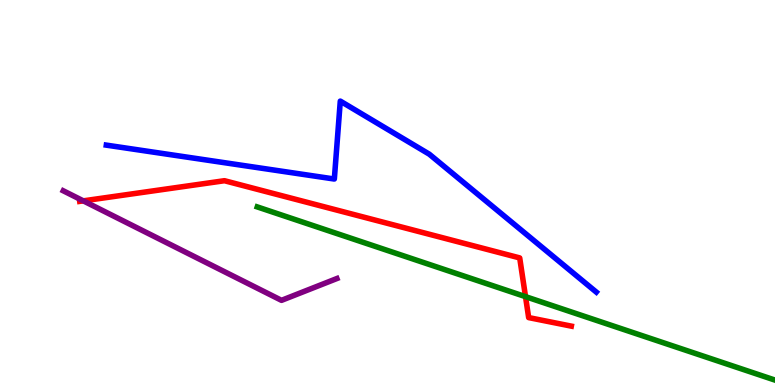[{'lines': ['blue', 'red'], 'intersections': []}, {'lines': ['green', 'red'], 'intersections': [{'x': 6.78, 'y': 2.3}]}, {'lines': ['purple', 'red'], 'intersections': [{'x': 1.08, 'y': 4.78}]}, {'lines': ['blue', 'green'], 'intersections': []}, {'lines': ['blue', 'purple'], 'intersections': []}, {'lines': ['green', 'purple'], 'intersections': []}]